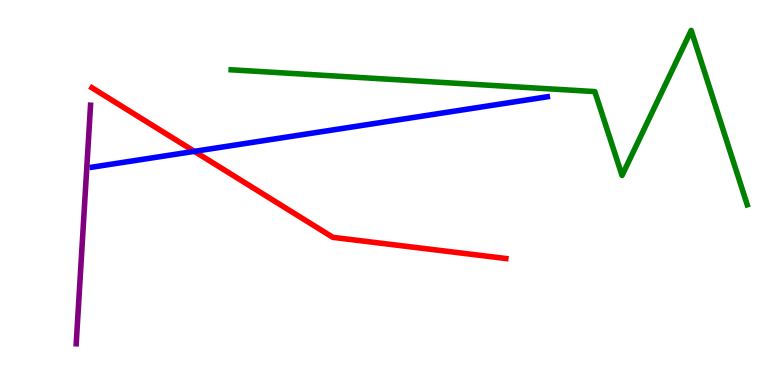[{'lines': ['blue', 'red'], 'intersections': [{'x': 2.51, 'y': 6.07}]}, {'lines': ['green', 'red'], 'intersections': []}, {'lines': ['purple', 'red'], 'intersections': []}, {'lines': ['blue', 'green'], 'intersections': []}, {'lines': ['blue', 'purple'], 'intersections': []}, {'lines': ['green', 'purple'], 'intersections': []}]